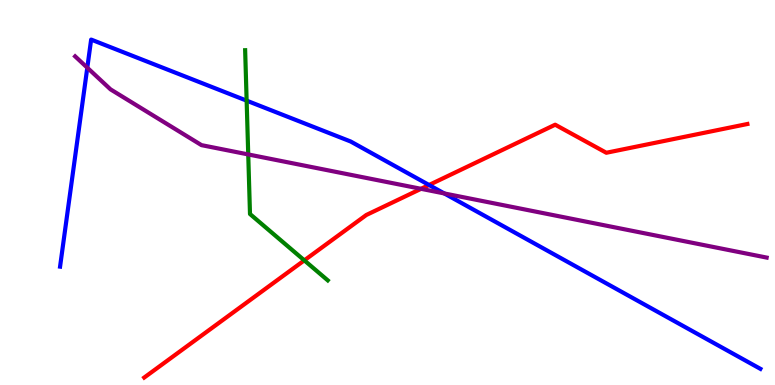[{'lines': ['blue', 'red'], 'intersections': [{'x': 5.54, 'y': 5.19}]}, {'lines': ['green', 'red'], 'intersections': [{'x': 3.93, 'y': 3.24}]}, {'lines': ['purple', 'red'], 'intersections': [{'x': 5.43, 'y': 5.1}]}, {'lines': ['blue', 'green'], 'intersections': [{'x': 3.18, 'y': 7.39}]}, {'lines': ['blue', 'purple'], 'intersections': [{'x': 1.13, 'y': 8.24}, {'x': 5.73, 'y': 4.98}]}, {'lines': ['green', 'purple'], 'intersections': [{'x': 3.2, 'y': 5.99}]}]